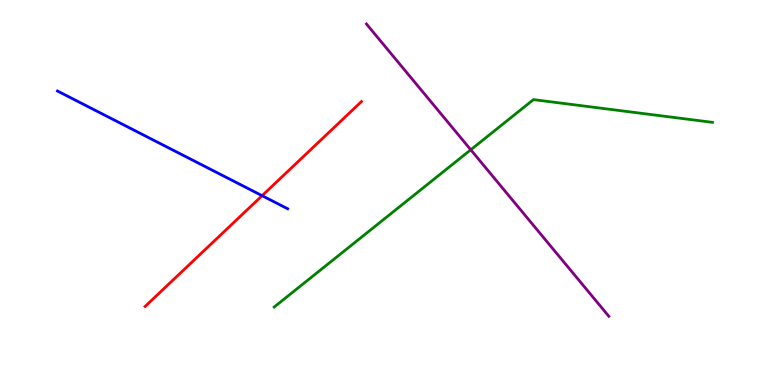[{'lines': ['blue', 'red'], 'intersections': [{'x': 3.38, 'y': 4.92}]}, {'lines': ['green', 'red'], 'intersections': []}, {'lines': ['purple', 'red'], 'intersections': []}, {'lines': ['blue', 'green'], 'intersections': []}, {'lines': ['blue', 'purple'], 'intersections': []}, {'lines': ['green', 'purple'], 'intersections': [{'x': 6.07, 'y': 6.11}]}]